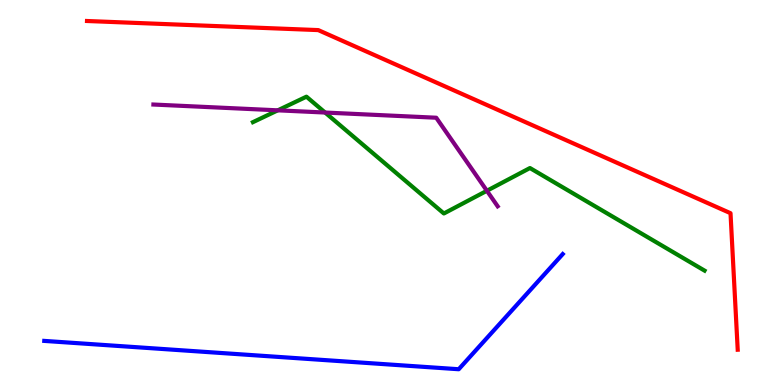[{'lines': ['blue', 'red'], 'intersections': []}, {'lines': ['green', 'red'], 'intersections': []}, {'lines': ['purple', 'red'], 'intersections': []}, {'lines': ['blue', 'green'], 'intersections': []}, {'lines': ['blue', 'purple'], 'intersections': []}, {'lines': ['green', 'purple'], 'intersections': [{'x': 3.58, 'y': 7.13}, {'x': 4.19, 'y': 7.08}, {'x': 6.28, 'y': 5.04}]}]